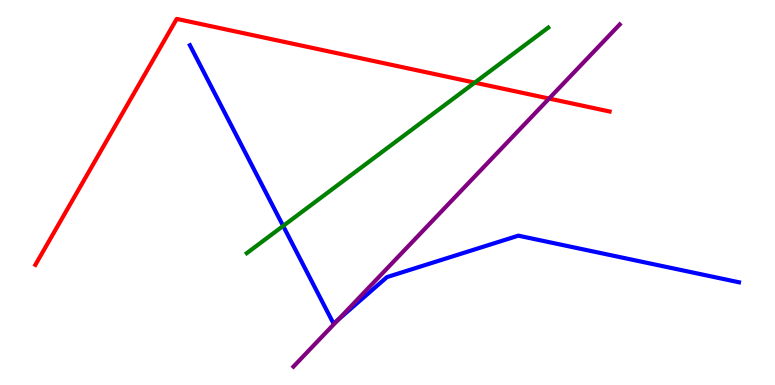[{'lines': ['blue', 'red'], 'intersections': []}, {'lines': ['green', 'red'], 'intersections': [{'x': 6.13, 'y': 7.85}]}, {'lines': ['purple', 'red'], 'intersections': [{'x': 7.08, 'y': 7.44}]}, {'lines': ['blue', 'green'], 'intersections': [{'x': 3.65, 'y': 4.13}]}, {'lines': ['blue', 'purple'], 'intersections': [{'x': 4.36, 'y': 1.7}]}, {'lines': ['green', 'purple'], 'intersections': []}]